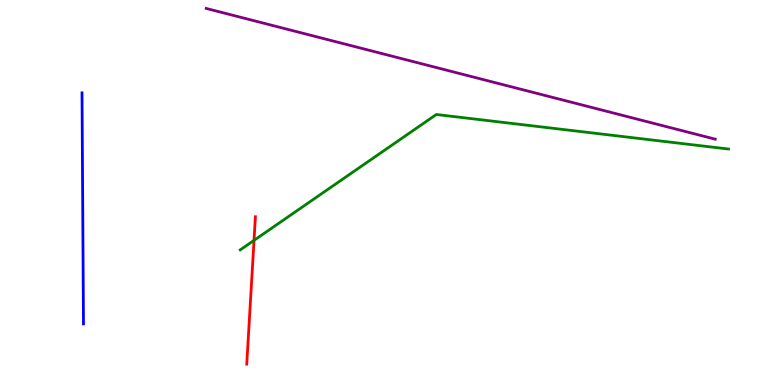[{'lines': ['blue', 'red'], 'intersections': []}, {'lines': ['green', 'red'], 'intersections': [{'x': 3.28, 'y': 3.76}]}, {'lines': ['purple', 'red'], 'intersections': []}, {'lines': ['blue', 'green'], 'intersections': []}, {'lines': ['blue', 'purple'], 'intersections': []}, {'lines': ['green', 'purple'], 'intersections': []}]